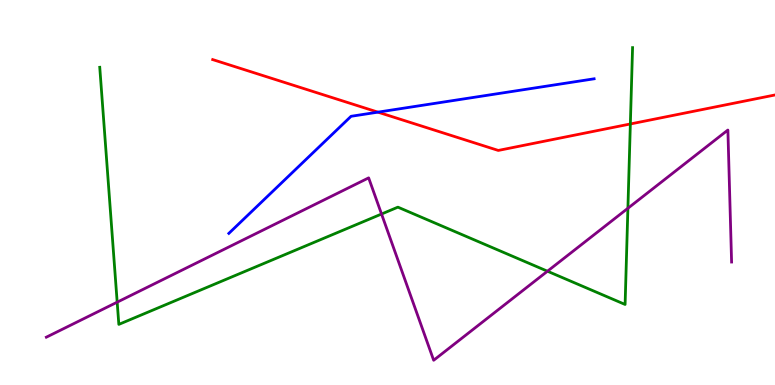[{'lines': ['blue', 'red'], 'intersections': [{'x': 4.88, 'y': 7.09}]}, {'lines': ['green', 'red'], 'intersections': [{'x': 8.13, 'y': 6.78}]}, {'lines': ['purple', 'red'], 'intersections': []}, {'lines': ['blue', 'green'], 'intersections': []}, {'lines': ['blue', 'purple'], 'intersections': []}, {'lines': ['green', 'purple'], 'intersections': [{'x': 1.51, 'y': 2.15}, {'x': 4.92, 'y': 4.44}, {'x': 7.06, 'y': 2.96}, {'x': 8.1, 'y': 4.59}]}]